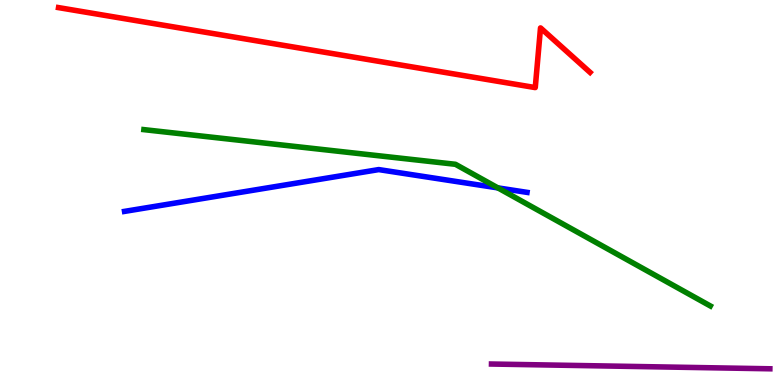[{'lines': ['blue', 'red'], 'intersections': []}, {'lines': ['green', 'red'], 'intersections': []}, {'lines': ['purple', 'red'], 'intersections': []}, {'lines': ['blue', 'green'], 'intersections': [{'x': 6.42, 'y': 5.12}]}, {'lines': ['blue', 'purple'], 'intersections': []}, {'lines': ['green', 'purple'], 'intersections': []}]